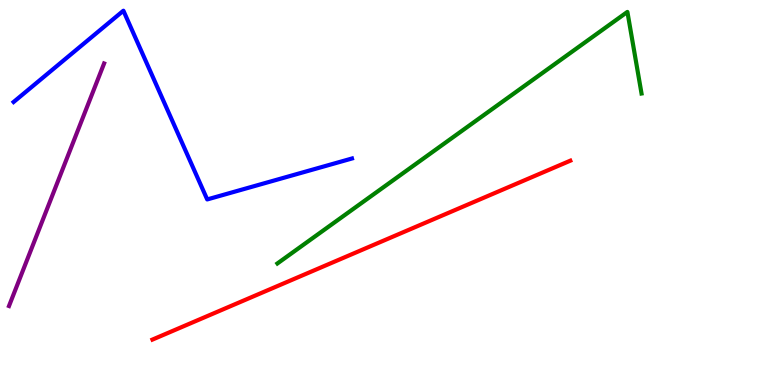[{'lines': ['blue', 'red'], 'intersections': []}, {'lines': ['green', 'red'], 'intersections': []}, {'lines': ['purple', 'red'], 'intersections': []}, {'lines': ['blue', 'green'], 'intersections': []}, {'lines': ['blue', 'purple'], 'intersections': []}, {'lines': ['green', 'purple'], 'intersections': []}]